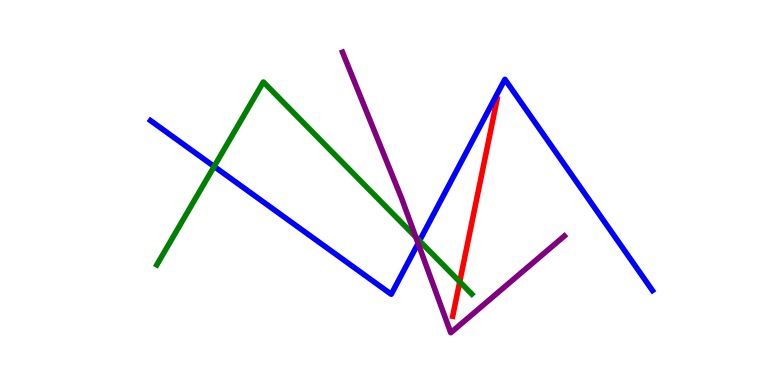[{'lines': ['blue', 'red'], 'intersections': []}, {'lines': ['green', 'red'], 'intersections': [{'x': 5.93, 'y': 2.68}]}, {'lines': ['purple', 'red'], 'intersections': []}, {'lines': ['blue', 'green'], 'intersections': [{'x': 2.76, 'y': 5.68}, {'x': 5.41, 'y': 3.74}]}, {'lines': ['blue', 'purple'], 'intersections': [{'x': 5.39, 'y': 3.68}]}, {'lines': ['green', 'purple'], 'intersections': [{'x': 5.36, 'y': 3.84}]}]